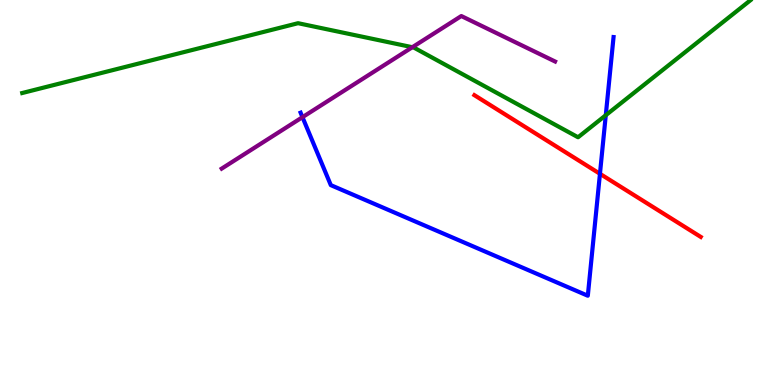[{'lines': ['blue', 'red'], 'intersections': [{'x': 7.74, 'y': 5.49}]}, {'lines': ['green', 'red'], 'intersections': []}, {'lines': ['purple', 'red'], 'intersections': []}, {'lines': ['blue', 'green'], 'intersections': [{'x': 7.82, 'y': 7.01}]}, {'lines': ['blue', 'purple'], 'intersections': [{'x': 3.9, 'y': 6.96}]}, {'lines': ['green', 'purple'], 'intersections': [{'x': 5.32, 'y': 8.77}]}]